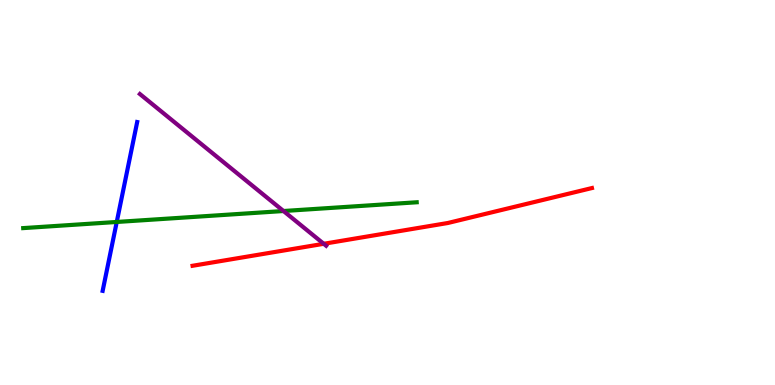[{'lines': ['blue', 'red'], 'intersections': []}, {'lines': ['green', 'red'], 'intersections': []}, {'lines': ['purple', 'red'], 'intersections': [{'x': 4.18, 'y': 3.67}]}, {'lines': ['blue', 'green'], 'intersections': [{'x': 1.51, 'y': 4.23}]}, {'lines': ['blue', 'purple'], 'intersections': []}, {'lines': ['green', 'purple'], 'intersections': [{'x': 3.66, 'y': 4.52}]}]